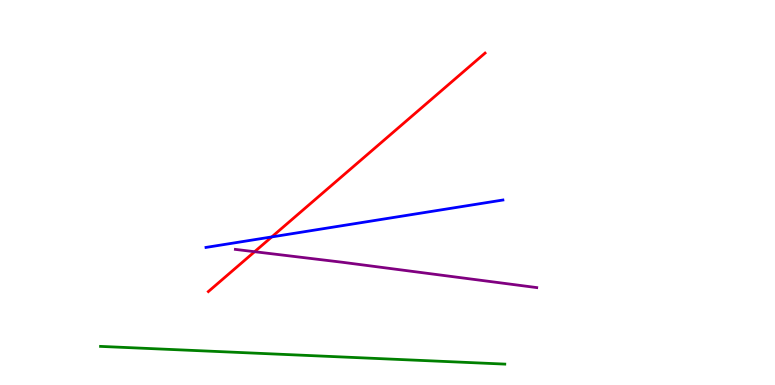[{'lines': ['blue', 'red'], 'intersections': [{'x': 3.51, 'y': 3.85}]}, {'lines': ['green', 'red'], 'intersections': []}, {'lines': ['purple', 'red'], 'intersections': [{'x': 3.29, 'y': 3.46}]}, {'lines': ['blue', 'green'], 'intersections': []}, {'lines': ['blue', 'purple'], 'intersections': []}, {'lines': ['green', 'purple'], 'intersections': []}]